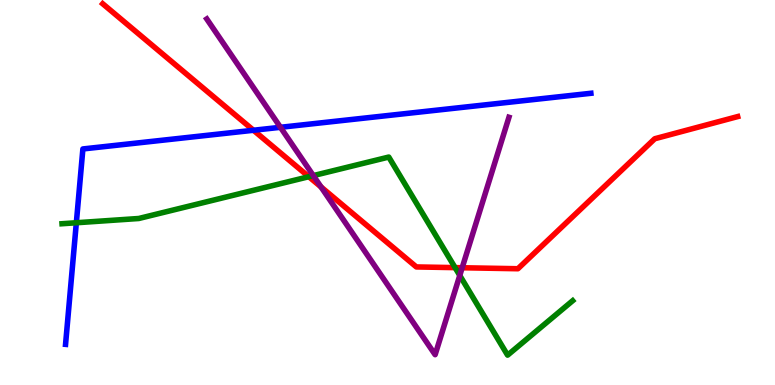[{'lines': ['blue', 'red'], 'intersections': [{'x': 3.27, 'y': 6.62}]}, {'lines': ['green', 'red'], 'intersections': [{'x': 3.98, 'y': 5.41}, {'x': 5.87, 'y': 3.05}]}, {'lines': ['purple', 'red'], 'intersections': [{'x': 4.14, 'y': 5.14}, {'x': 5.96, 'y': 3.05}]}, {'lines': ['blue', 'green'], 'intersections': [{'x': 0.985, 'y': 4.21}]}, {'lines': ['blue', 'purple'], 'intersections': [{'x': 3.62, 'y': 6.69}]}, {'lines': ['green', 'purple'], 'intersections': [{'x': 4.04, 'y': 5.44}, {'x': 5.93, 'y': 2.85}]}]